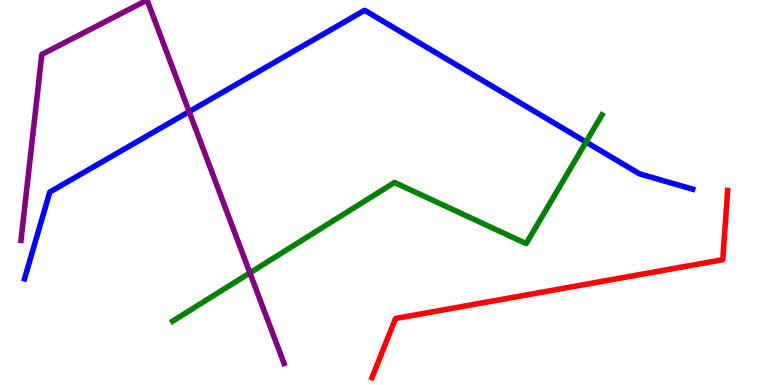[{'lines': ['blue', 'red'], 'intersections': []}, {'lines': ['green', 'red'], 'intersections': []}, {'lines': ['purple', 'red'], 'intersections': []}, {'lines': ['blue', 'green'], 'intersections': [{'x': 7.56, 'y': 6.31}]}, {'lines': ['blue', 'purple'], 'intersections': [{'x': 2.44, 'y': 7.1}]}, {'lines': ['green', 'purple'], 'intersections': [{'x': 3.22, 'y': 2.91}]}]